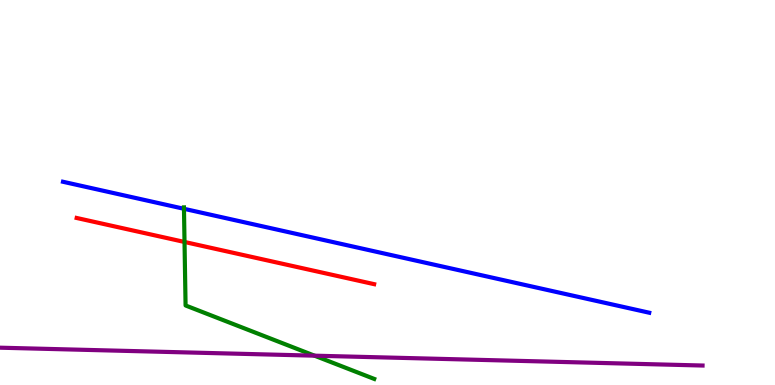[{'lines': ['blue', 'red'], 'intersections': []}, {'lines': ['green', 'red'], 'intersections': [{'x': 2.38, 'y': 3.72}]}, {'lines': ['purple', 'red'], 'intersections': []}, {'lines': ['blue', 'green'], 'intersections': [{'x': 2.37, 'y': 4.58}]}, {'lines': ['blue', 'purple'], 'intersections': []}, {'lines': ['green', 'purple'], 'intersections': [{'x': 4.06, 'y': 0.762}]}]